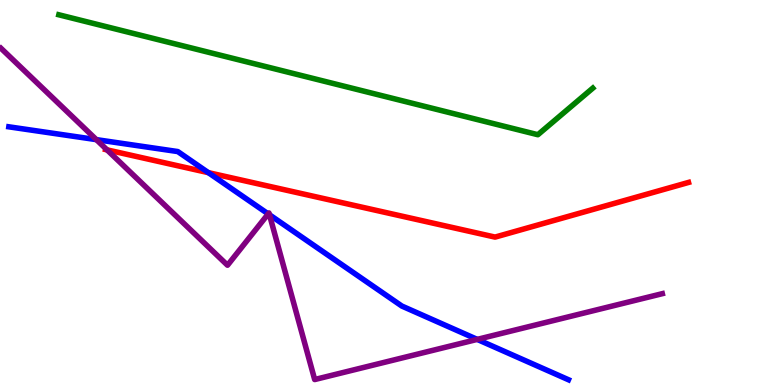[{'lines': ['blue', 'red'], 'intersections': [{'x': 2.69, 'y': 5.52}]}, {'lines': ['green', 'red'], 'intersections': []}, {'lines': ['purple', 'red'], 'intersections': [{'x': 1.38, 'y': 6.11}]}, {'lines': ['blue', 'green'], 'intersections': []}, {'lines': ['blue', 'purple'], 'intersections': [{'x': 1.24, 'y': 6.37}, {'x': 3.46, 'y': 4.44}, {'x': 3.48, 'y': 4.42}, {'x': 6.16, 'y': 1.18}]}, {'lines': ['green', 'purple'], 'intersections': []}]